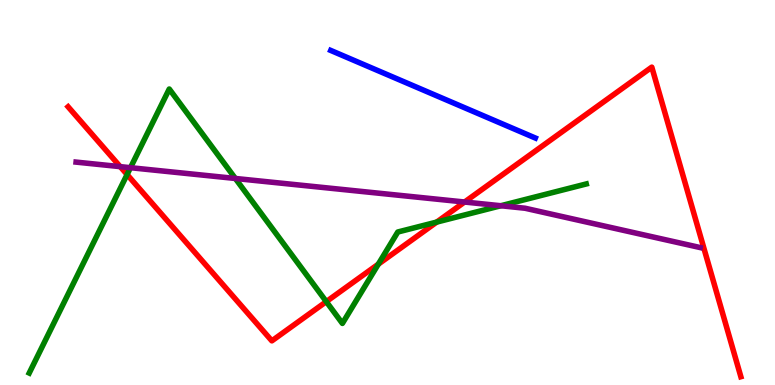[{'lines': ['blue', 'red'], 'intersections': []}, {'lines': ['green', 'red'], 'intersections': [{'x': 1.64, 'y': 5.47}, {'x': 4.21, 'y': 2.17}, {'x': 4.88, 'y': 3.14}, {'x': 5.64, 'y': 4.23}]}, {'lines': ['purple', 'red'], 'intersections': [{'x': 1.55, 'y': 5.67}, {'x': 5.99, 'y': 4.75}]}, {'lines': ['blue', 'green'], 'intersections': []}, {'lines': ['blue', 'purple'], 'intersections': []}, {'lines': ['green', 'purple'], 'intersections': [{'x': 1.68, 'y': 5.64}, {'x': 3.04, 'y': 5.36}, {'x': 6.46, 'y': 4.66}]}]